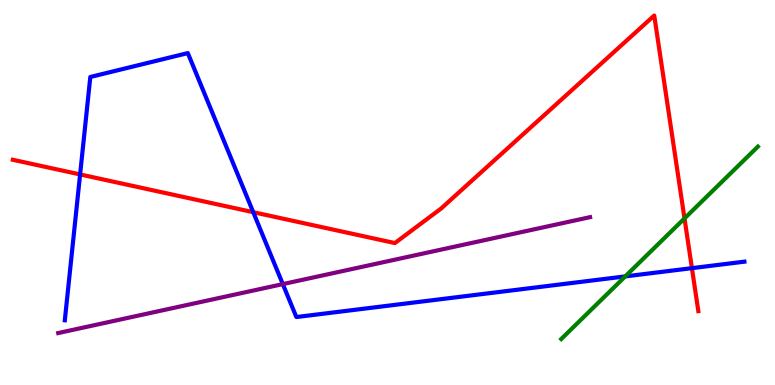[{'lines': ['blue', 'red'], 'intersections': [{'x': 1.03, 'y': 5.47}, {'x': 3.27, 'y': 4.49}, {'x': 8.93, 'y': 3.03}]}, {'lines': ['green', 'red'], 'intersections': [{'x': 8.83, 'y': 4.33}]}, {'lines': ['purple', 'red'], 'intersections': []}, {'lines': ['blue', 'green'], 'intersections': [{'x': 8.07, 'y': 2.82}]}, {'lines': ['blue', 'purple'], 'intersections': [{'x': 3.65, 'y': 2.62}]}, {'lines': ['green', 'purple'], 'intersections': []}]